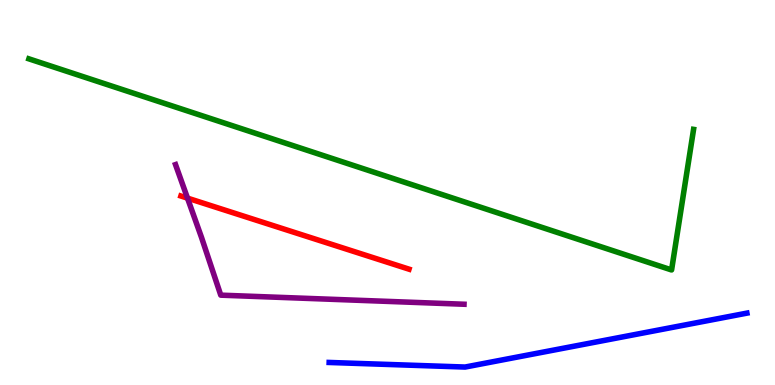[{'lines': ['blue', 'red'], 'intersections': []}, {'lines': ['green', 'red'], 'intersections': []}, {'lines': ['purple', 'red'], 'intersections': [{'x': 2.42, 'y': 4.85}]}, {'lines': ['blue', 'green'], 'intersections': []}, {'lines': ['blue', 'purple'], 'intersections': []}, {'lines': ['green', 'purple'], 'intersections': []}]